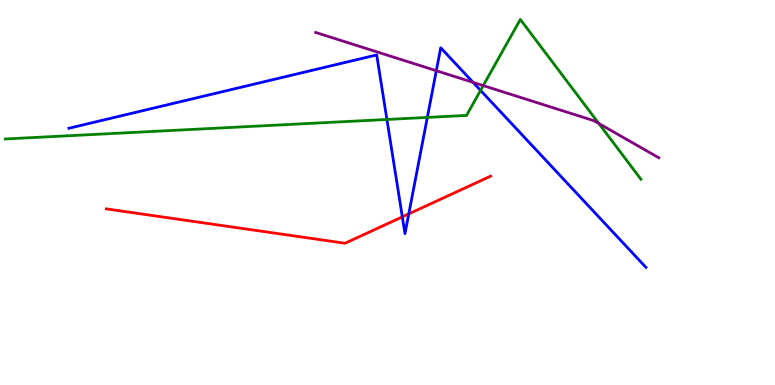[{'lines': ['blue', 'red'], 'intersections': [{'x': 5.19, 'y': 4.37}, {'x': 5.27, 'y': 4.44}]}, {'lines': ['green', 'red'], 'intersections': []}, {'lines': ['purple', 'red'], 'intersections': []}, {'lines': ['blue', 'green'], 'intersections': [{'x': 4.99, 'y': 6.9}, {'x': 5.51, 'y': 6.95}, {'x': 6.2, 'y': 7.65}]}, {'lines': ['blue', 'purple'], 'intersections': [{'x': 5.63, 'y': 8.16}, {'x': 6.1, 'y': 7.86}]}, {'lines': ['green', 'purple'], 'intersections': [{'x': 6.24, 'y': 7.78}, {'x': 7.73, 'y': 6.79}]}]